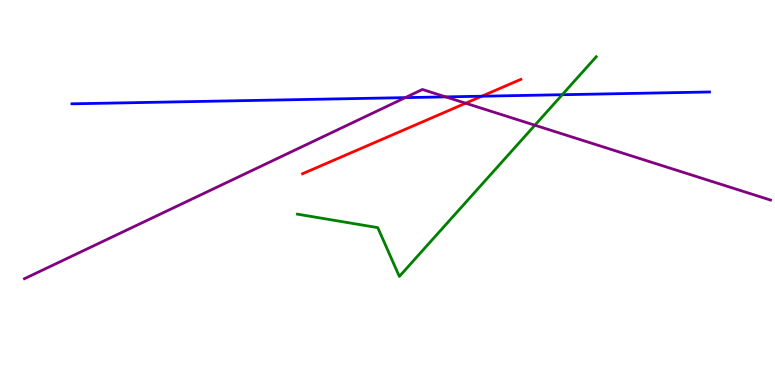[{'lines': ['blue', 'red'], 'intersections': [{'x': 6.22, 'y': 7.5}]}, {'lines': ['green', 'red'], 'intersections': []}, {'lines': ['purple', 'red'], 'intersections': [{'x': 6.01, 'y': 7.32}]}, {'lines': ['blue', 'green'], 'intersections': [{'x': 7.25, 'y': 7.54}]}, {'lines': ['blue', 'purple'], 'intersections': [{'x': 5.23, 'y': 7.46}, {'x': 5.75, 'y': 7.48}]}, {'lines': ['green', 'purple'], 'intersections': [{'x': 6.9, 'y': 6.75}]}]